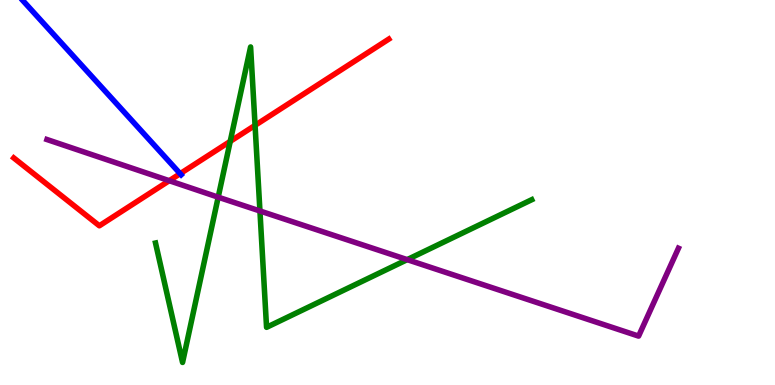[{'lines': ['blue', 'red'], 'intersections': [{'x': 2.32, 'y': 5.49}]}, {'lines': ['green', 'red'], 'intersections': [{'x': 2.97, 'y': 6.33}, {'x': 3.29, 'y': 6.74}]}, {'lines': ['purple', 'red'], 'intersections': [{'x': 2.18, 'y': 5.31}]}, {'lines': ['blue', 'green'], 'intersections': []}, {'lines': ['blue', 'purple'], 'intersections': []}, {'lines': ['green', 'purple'], 'intersections': [{'x': 2.82, 'y': 4.88}, {'x': 3.35, 'y': 4.52}, {'x': 5.25, 'y': 3.26}]}]